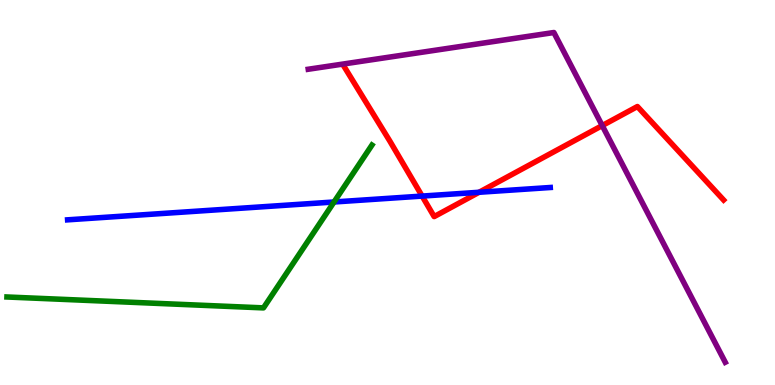[{'lines': ['blue', 'red'], 'intersections': [{'x': 5.45, 'y': 4.91}, {'x': 6.18, 'y': 5.01}]}, {'lines': ['green', 'red'], 'intersections': []}, {'lines': ['purple', 'red'], 'intersections': [{'x': 7.77, 'y': 6.74}]}, {'lines': ['blue', 'green'], 'intersections': [{'x': 4.31, 'y': 4.75}]}, {'lines': ['blue', 'purple'], 'intersections': []}, {'lines': ['green', 'purple'], 'intersections': []}]